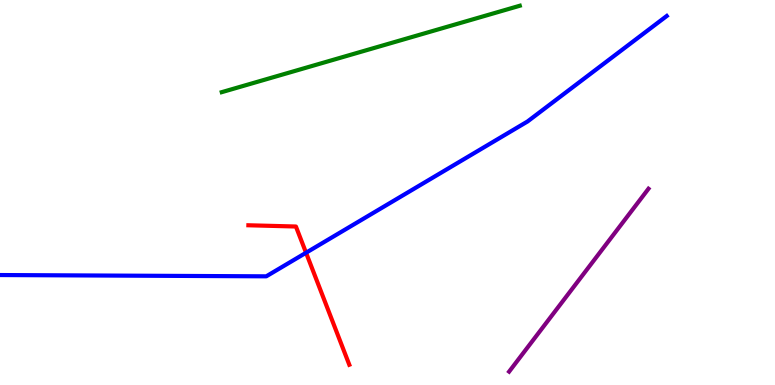[{'lines': ['blue', 'red'], 'intersections': [{'x': 3.95, 'y': 3.44}]}, {'lines': ['green', 'red'], 'intersections': []}, {'lines': ['purple', 'red'], 'intersections': []}, {'lines': ['blue', 'green'], 'intersections': []}, {'lines': ['blue', 'purple'], 'intersections': []}, {'lines': ['green', 'purple'], 'intersections': []}]